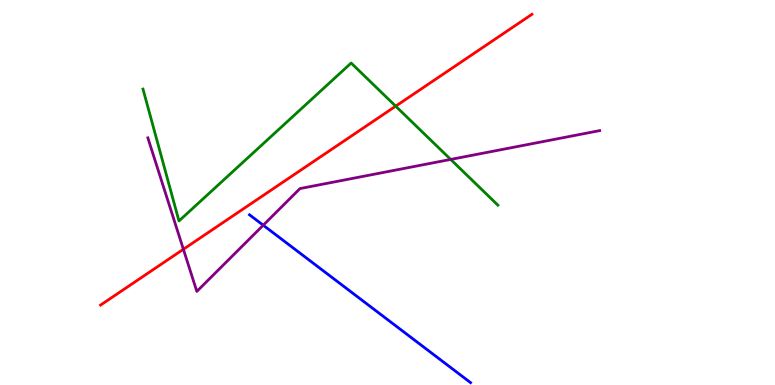[{'lines': ['blue', 'red'], 'intersections': []}, {'lines': ['green', 'red'], 'intersections': [{'x': 5.11, 'y': 7.24}]}, {'lines': ['purple', 'red'], 'intersections': [{'x': 2.37, 'y': 3.53}]}, {'lines': ['blue', 'green'], 'intersections': []}, {'lines': ['blue', 'purple'], 'intersections': [{'x': 3.4, 'y': 4.15}]}, {'lines': ['green', 'purple'], 'intersections': [{'x': 5.82, 'y': 5.86}]}]